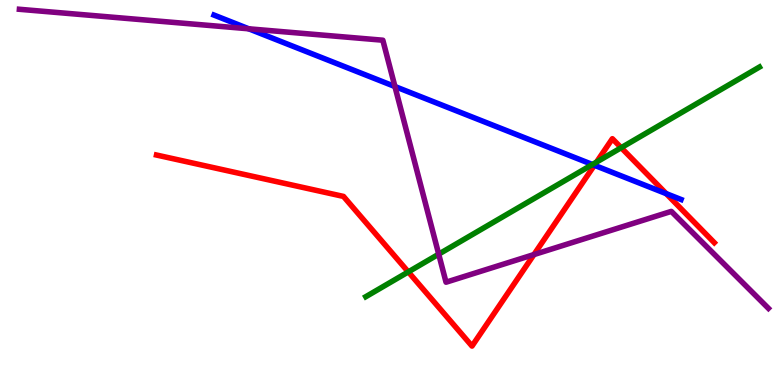[{'lines': ['blue', 'red'], 'intersections': [{'x': 7.67, 'y': 5.71}, {'x': 8.6, 'y': 4.97}]}, {'lines': ['green', 'red'], 'intersections': [{'x': 5.27, 'y': 2.94}, {'x': 7.7, 'y': 5.79}, {'x': 8.02, 'y': 6.16}]}, {'lines': ['purple', 'red'], 'intersections': [{'x': 6.89, 'y': 3.39}]}, {'lines': ['blue', 'green'], 'intersections': [{'x': 7.64, 'y': 5.73}]}, {'lines': ['blue', 'purple'], 'intersections': [{'x': 3.21, 'y': 9.25}, {'x': 5.1, 'y': 7.75}]}, {'lines': ['green', 'purple'], 'intersections': [{'x': 5.66, 'y': 3.4}]}]